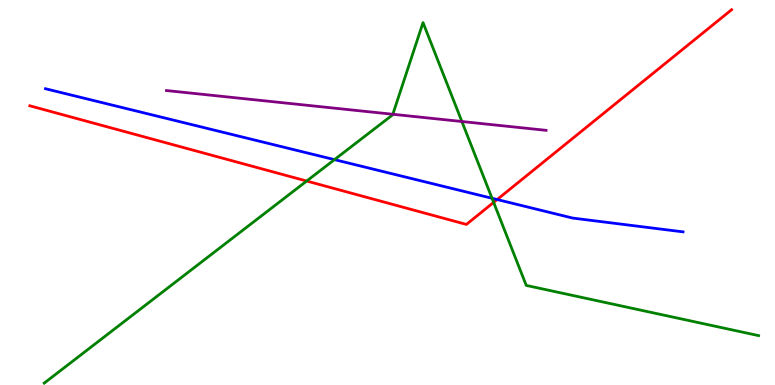[{'lines': ['blue', 'red'], 'intersections': [{'x': 6.41, 'y': 4.82}]}, {'lines': ['green', 'red'], 'intersections': [{'x': 3.96, 'y': 5.3}, {'x': 6.37, 'y': 4.74}]}, {'lines': ['purple', 'red'], 'intersections': []}, {'lines': ['blue', 'green'], 'intersections': [{'x': 4.32, 'y': 5.85}, {'x': 6.35, 'y': 4.85}]}, {'lines': ['blue', 'purple'], 'intersections': []}, {'lines': ['green', 'purple'], 'intersections': [{'x': 5.07, 'y': 7.03}, {'x': 5.96, 'y': 6.84}]}]